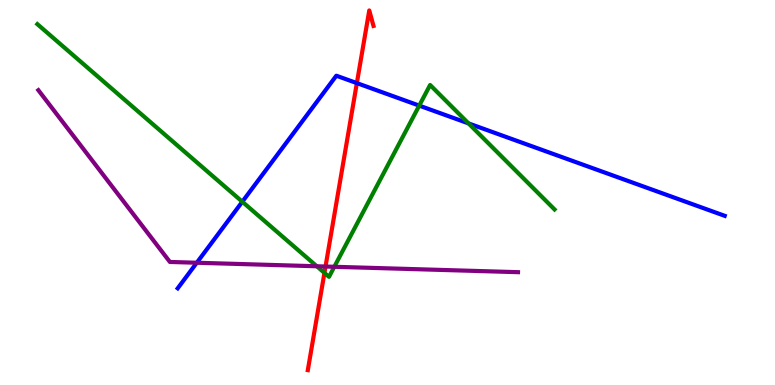[{'lines': ['blue', 'red'], 'intersections': [{'x': 4.6, 'y': 7.84}]}, {'lines': ['green', 'red'], 'intersections': [{'x': 4.19, 'y': 2.91}]}, {'lines': ['purple', 'red'], 'intersections': [{'x': 4.2, 'y': 3.08}]}, {'lines': ['blue', 'green'], 'intersections': [{'x': 3.13, 'y': 4.76}, {'x': 5.41, 'y': 7.26}, {'x': 6.05, 'y': 6.79}]}, {'lines': ['blue', 'purple'], 'intersections': [{'x': 2.54, 'y': 3.18}]}, {'lines': ['green', 'purple'], 'intersections': [{'x': 4.09, 'y': 3.08}, {'x': 4.31, 'y': 3.07}]}]